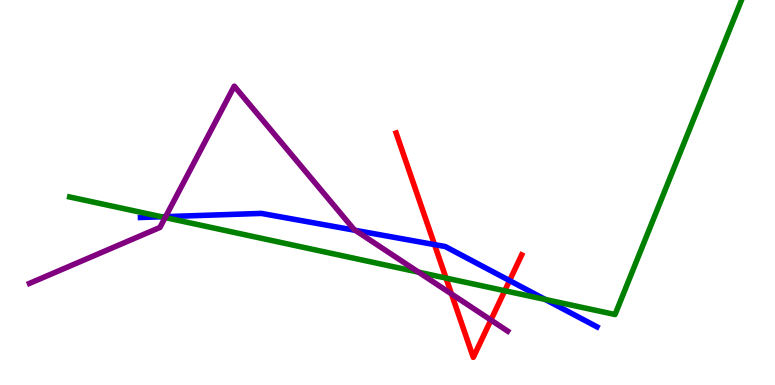[{'lines': ['blue', 'red'], 'intersections': [{'x': 5.61, 'y': 3.65}, {'x': 6.57, 'y': 2.71}]}, {'lines': ['green', 'red'], 'intersections': [{'x': 5.76, 'y': 2.78}, {'x': 6.51, 'y': 2.45}]}, {'lines': ['purple', 'red'], 'intersections': [{'x': 5.83, 'y': 2.36}, {'x': 6.33, 'y': 1.69}]}, {'lines': ['blue', 'green'], 'intersections': [{'x': 2.09, 'y': 4.37}, {'x': 7.04, 'y': 2.22}]}, {'lines': ['blue', 'purple'], 'intersections': [{'x': 2.14, 'y': 4.37}, {'x': 4.58, 'y': 4.02}]}, {'lines': ['green', 'purple'], 'intersections': [{'x': 2.13, 'y': 4.35}, {'x': 5.4, 'y': 2.93}]}]